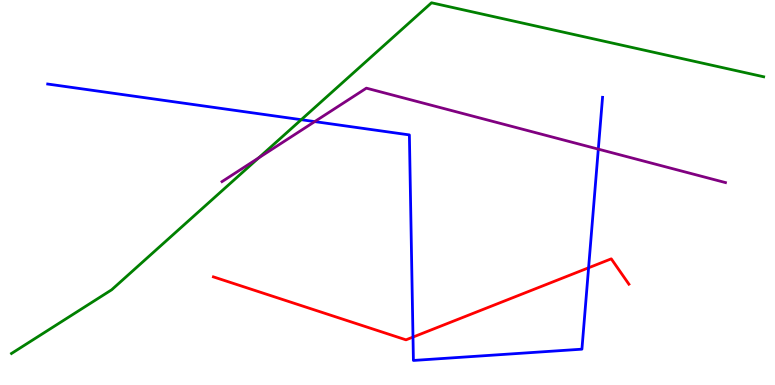[{'lines': ['blue', 'red'], 'intersections': [{'x': 5.33, 'y': 1.24}, {'x': 7.59, 'y': 3.04}]}, {'lines': ['green', 'red'], 'intersections': []}, {'lines': ['purple', 'red'], 'intersections': []}, {'lines': ['blue', 'green'], 'intersections': [{'x': 3.89, 'y': 6.89}]}, {'lines': ['blue', 'purple'], 'intersections': [{'x': 4.06, 'y': 6.84}, {'x': 7.72, 'y': 6.13}]}, {'lines': ['green', 'purple'], 'intersections': [{'x': 3.34, 'y': 5.9}]}]